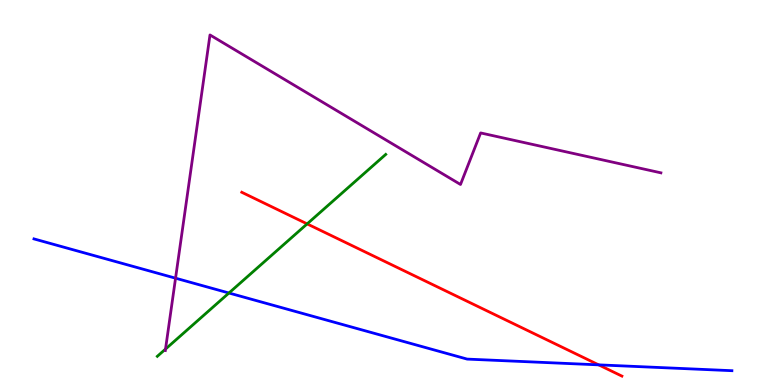[{'lines': ['blue', 'red'], 'intersections': [{'x': 7.72, 'y': 0.523}]}, {'lines': ['green', 'red'], 'intersections': [{'x': 3.96, 'y': 4.18}]}, {'lines': ['purple', 'red'], 'intersections': []}, {'lines': ['blue', 'green'], 'intersections': [{'x': 2.95, 'y': 2.39}]}, {'lines': ['blue', 'purple'], 'intersections': [{'x': 2.27, 'y': 2.77}]}, {'lines': ['green', 'purple'], 'intersections': [{'x': 2.14, 'y': 0.933}]}]